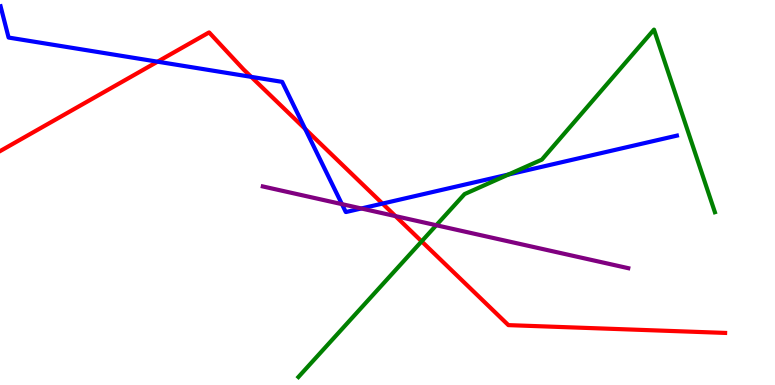[{'lines': ['blue', 'red'], 'intersections': [{'x': 2.03, 'y': 8.4}, {'x': 3.24, 'y': 8.0}, {'x': 3.94, 'y': 6.65}, {'x': 4.94, 'y': 4.71}]}, {'lines': ['green', 'red'], 'intersections': [{'x': 5.44, 'y': 3.73}]}, {'lines': ['purple', 'red'], 'intersections': [{'x': 5.1, 'y': 4.39}]}, {'lines': ['blue', 'green'], 'intersections': [{'x': 6.56, 'y': 5.47}]}, {'lines': ['blue', 'purple'], 'intersections': [{'x': 4.41, 'y': 4.7}, {'x': 4.66, 'y': 4.59}]}, {'lines': ['green', 'purple'], 'intersections': [{'x': 5.63, 'y': 4.15}]}]